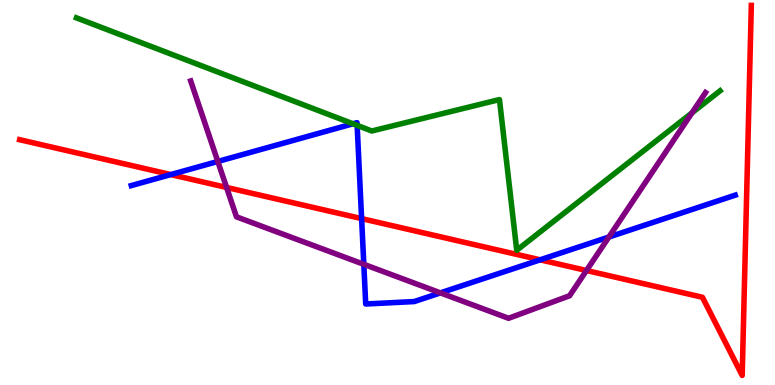[{'lines': ['blue', 'red'], 'intersections': [{'x': 2.2, 'y': 5.47}, {'x': 4.67, 'y': 4.32}, {'x': 6.97, 'y': 3.25}]}, {'lines': ['green', 'red'], 'intersections': []}, {'lines': ['purple', 'red'], 'intersections': [{'x': 2.92, 'y': 5.13}, {'x': 7.57, 'y': 2.97}]}, {'lines': ['blue', 'green'], 'intersections': [{'x': 4.55, 'y': 6.79}, {'x': 4.61, 'y': 6.74}]}, {'lines': ['blue', 'purple'], 'intersections': [{'x': 2.81, 'y': 5.81}, {'x': 4.69, 'y': 3.13}, {'x': 5.68, 'y': 2.39}, {'x': 7.86, 'y': 3.84}]}, {'lines': ['green', 'purple'], 'intersections': [{'x': 8.93, 'y': 7.07}]}]